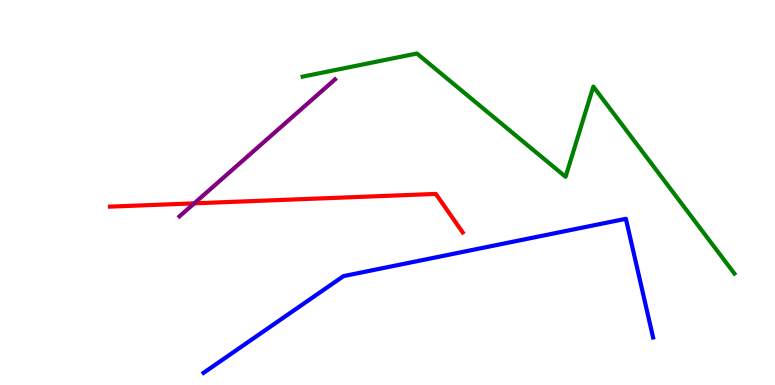[{'lines': ['blue', 'red'], 'intersections': []}, {'lines': ['green', 'red'], 'intersections': []}, {'lines': ['purple', 'red'], 'intersections': [{'x': 2.51, 'y': 4.72}]}, {'lines': ['blue', 'green'], 'intersections': []}, {'lines': ['blue', 'purple'], 'intersections': []}, {'lines': ['green', 'purple'], 'intersections': []}]